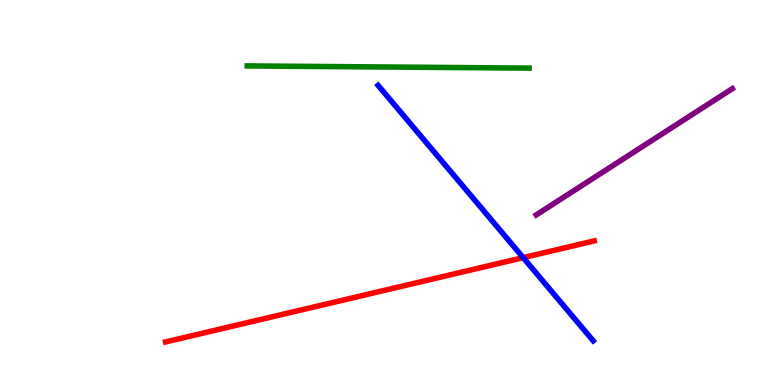[{'lines': ['blue', 'red'], 'intersections': [{'x': 6.75, 'y': 3.31}]}, {'lines': ['green', 'red'], 'intersections': []}, {'lines': ['purple', 'red'], 'intersections': []}, {'lines': ['blue', 'green'], 'intersections': []}, {'lines': ['blue', 'purple'], 'intersections': []}, {'lines': ['green', 'purple'], 'intersections': []}]